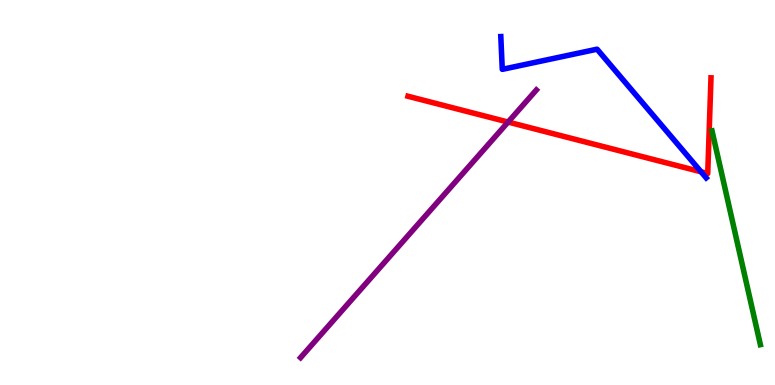[{'lines': ['blue', 'red'], 'intersections': [{'x': 9.05, 'y': 5.54}]}, {'lines': ['green', 'red'], 'intersections': []}, {'lines': ['purple', 'red'], 'intersections': [{'x': 6.56, 'y': 6.83}]}, {'lines': ['blue', 'green'], 'intersections': []}, {'lines': ['blue', 'purple'], 'intersections': []}, {'lines': ['green', 'purple'], 'intersections': []}]